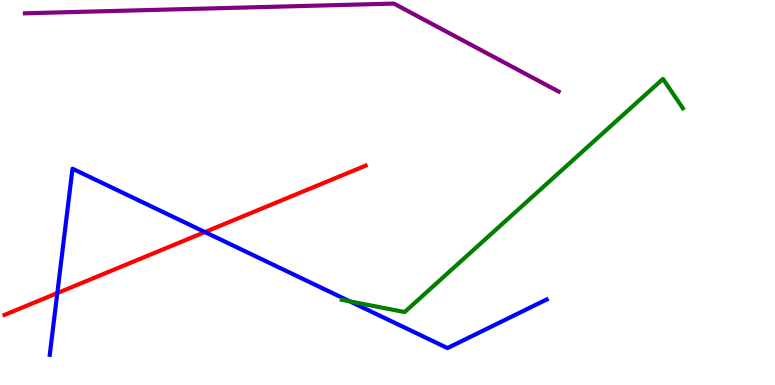[{'lines': ['blue', 'red'], 'intersections': [{'x': 0.739, 'y': 2.39}, {'x': 2.64, 'y': 3.97}]}, {'lines': ['green', 'red'], 'intersections': []}, {'lines': ['purple', 'red'], 'intersections': []}, {'lines': ['blue', 'green'], 'intersections': [{'x': 4.51, 'y': 2.17}]}, {'lines': ['blue', 'purple'], 'intersections': []}, {'lines': ['green', 'purple'], 'intersections': []}]